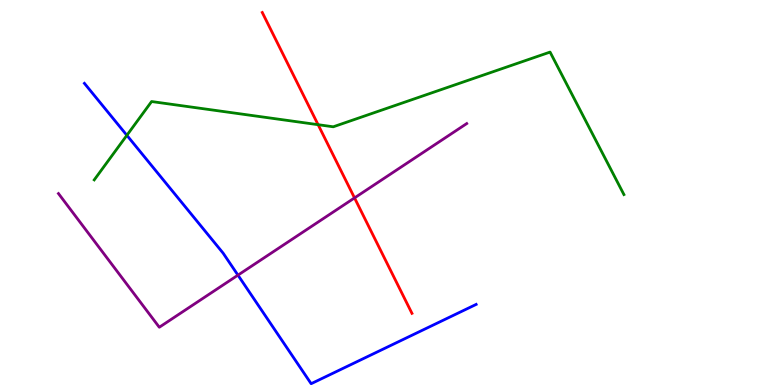[{'lines': ['blue', 'red'], 'intersections': []}, {'lines': ['green', 'red'], 'intersections': [{'x': 4.1, 'y': 6.76}]}, {'lines': ['purple', 'red'], 'intersections': [{'x': 4.57, 'y': 4.86}]}, {'lines': ['blue', 'green'], 'intersections': [{'x': 1.64, 'y': 6.49}]}, {'lines': ['blue', 'purple'], 'intersections': [{'x': 3.07, 'y': 2.85}]}, {'lines': ['green', 'purple'], 'intersections': []}]